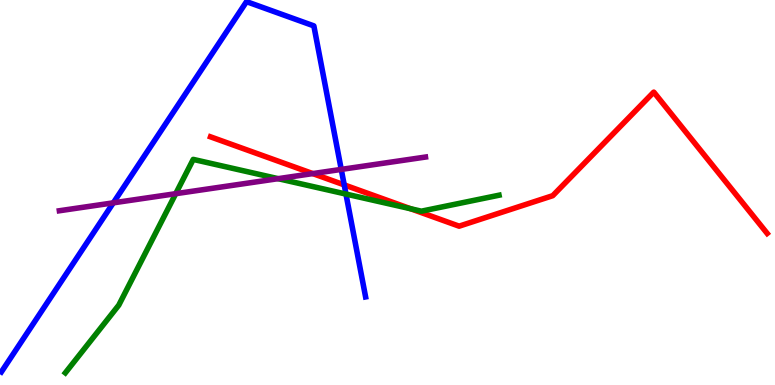[{'lines': ['blue', 'red'], 'intersections': [{'x': 4.44, 'y': 5.2}]}, {'lines': ['green', 'red'], 'intersections': [{'x': 5.3, 'y': 4.58}]}, {'lines': ['purple', 'red'], 'intersections': [{'x': 4.04, 'y': 5.49}]}, {'lines': ['blue', 'green'], 'intersections': [{'x': 4.46, 'y': 4.96}]}, {'lines': ['blue', 'purple'], 'intersections': [{'x': 1.46, 'y': 4.73}, {'x': 4.4, 'y': 5.6}]}, {'lines': ['green', 'purple'], 'intersections': [{'x': 2.27, 'y': 4.97}, {'x': 3.59, 'y': 5.36}]}]